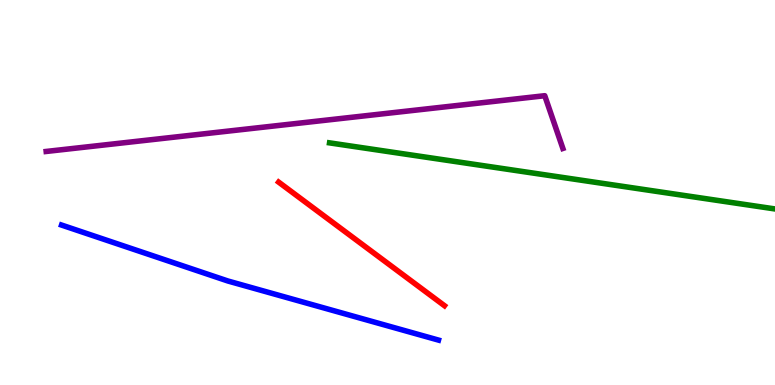[{'lines': ['blue', 'red'], 'intersections': []}, {'lines': ['green', 'red'], 'intersections': []}, {'lines': ['purple', 'red'], 'intersections': []}, {'lines': ['blue', 'green'], 'intersections': []}, {'lines': ['blue', 'purple'], 'intersections': []}, {'lines': ['green', 'purple'], 'intersections': []}]